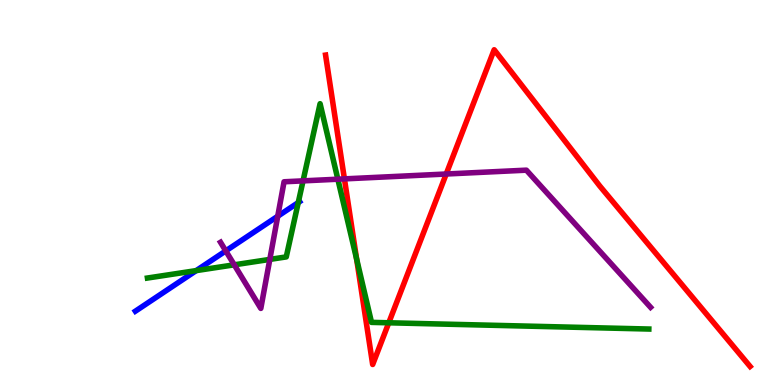[{'lines': ['blue', 'red'], 'intersections': []}, {'lines': ['green', 'red'], 'intersections': [{'x': 4.6, 'y': 3.27}, {'x': 5.02, 'y': 1.62}]}, {'lines': ['purple', 'red'], 'intersections': [{'x': 4.44, 'y': 5.35}, {'x': 5.76, 'y': 5.48}]}, {'lines': ['blue', 'green'], 'intersections': [{'x': 2.53, 'y': 2.97}, {'x': 3.85, 'y': 4.74}]}, {'lines': ['blue', 'purple'], 'intersections': [{'x': 2.91, 'y': 3.48}, {'x': 3.58, 'y': 4.38}]}, {'lines': ['green', 'purple'], 'intersections': [{'x': 3.02, 'y': 3.12}, {'x': 3.48, 'y': 3.26}, {'x': 3.91, 'y': 5.3}, {'x': 4.36, 'y': 5.35}]}]